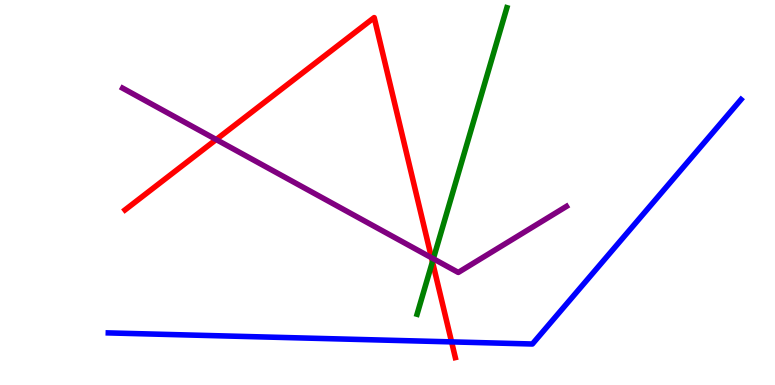[{'lines': ['blue', 'red'], 'intersections': [{'x': 5.83, 'y': 1.12}]}, {'lines': ['green', 'red'], 'intersections': [{'x': 5.58, 'y': 3.2}]}, {'lines': ['purple', 'red'], 'intersections': [{'x': 2.79, 'y': 6.38}, {'x': 5.57, 'y': 3.31}]}, {'lines': ['blue', 'green'], 'intersections': []}, {'lines': ['blue', 'purple'], 'intersections': []}, {'lines': ['green', 'purple'], 'intersections': [{'x': 5.59, 'y': 3.28}]}]